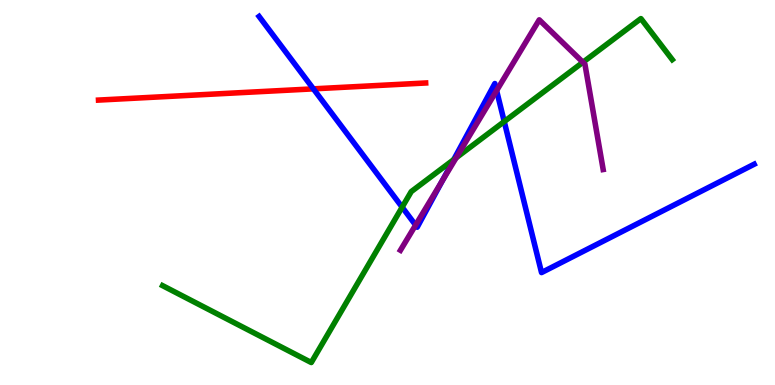[{'lines': ['blue', 'red'], 'intersections': [{'x': 4.04, 'y': 7.69}]}, {'lines': ['green', 'red'], 'intersections': []}, {'lines': ['purple', 'red'], 'intersections': []}, {'lines': ['blue', 'green'], 'intersections': [{'x': 5.19, 'y': 4.62}, {'x': 5.85, 'y': 5.85}, {'x': 6.51, 'y': 6.84}]}, {'lines': ['blue', 'purple'], 'intersections': [{'x': 5.36, 'y': 4.15}, {'x': 5.71, 'y': 5.31}, {'x': 6.41, 'y': 7.65}]}, {'lines': ['green', 'purple'], 'intersections': [{'x': 5.89, 'y': 5.9}, {'x': 7.52, 'y': 8.38}]}]